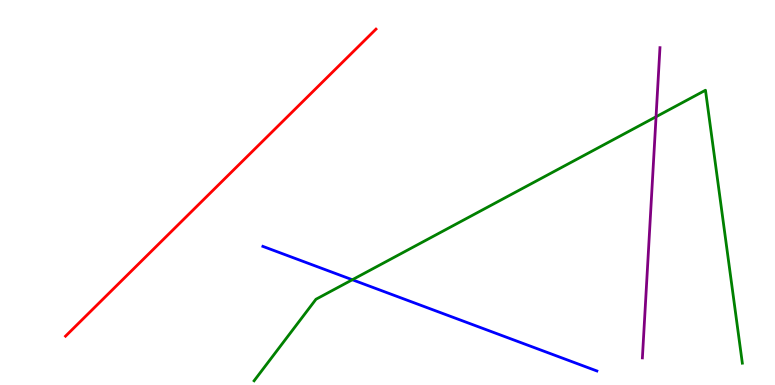[{'lines': ['blue', 'red'], 'intersections': []}, {'lines': ['green', 'red'], 'intersections': []}, {'lines': ['purple', 'red'], 'intersections': []}, {'lines': ['blue', 'green'], 'intersections': [{'x': 4.55, 'y': 2.73}]}, {'lines': ['blue', 'purple'], 'intersections': []}, {'lines': ['green', 'purple'], 'intersections': [{'x': 8.47, 'y': 6.97}]}]